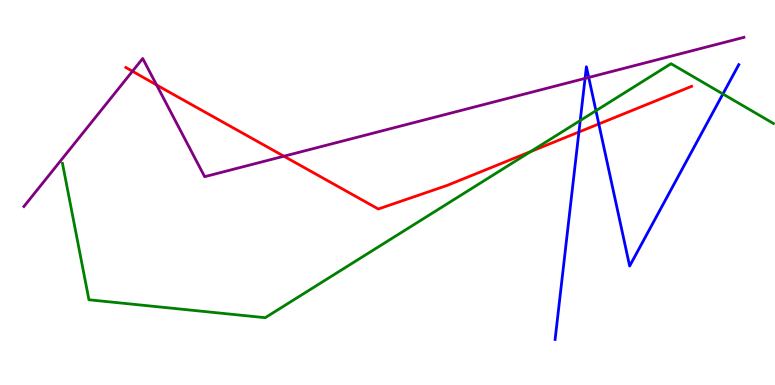[{'lines': ['blue', 'red'], 'intersections': [{'x': 7.47, 'y': 6.57}, {'x': 7.73, 'y': 6.78}]}, {'lines': ['green', 'red'], 'intersections': [{'x': 6.85, 'y': 6.06}]}, {'lines': ['purple', 'red'], 'intersections': [{'x': 1.71, 'y': 8.15}, {'x': 2.02, 'y': 7.79}, {'x': 3.66, 'y': 5.94}]}, {'lines': ['blue', 'green'], 'intersections': [{'x': 7.49, 'y': 6.87}, {'x': 7.69, 'y': 7.12}, {'x': 9.33, 'y': 7.56}]}, {'lines': ['blue', 'purple'], 'intersections': [{'x': 7.55, 'y': 7.96}, {'x': 7.6, 'y': 7.99}]}, {'lines': ['green', 'purple'], 'intersections': []}]